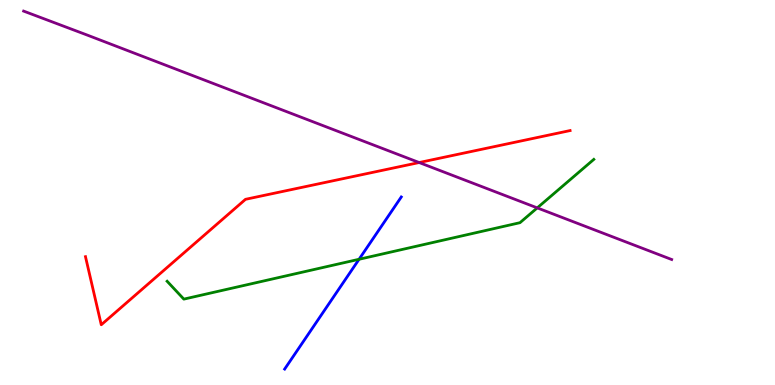[{'lines': ['blue', 'red'], 'intersections': []}, {'lines': ['green', 'red'], 'intersections': []}, {'lines': ['purple', 'red'], 'intersections': [{'x': 5.41, 'y': 5.78}]}, {'lines': ['blue', 'green'], 'intersections': [{'x': 4.63, 'y': 3.27}]}, {'lines': ['blue', 'purple'], 'intersections': []}, {'lines': ['green', 'purple'], 'intersections': [{'x': 6.93, 'y': 4.6}]}]